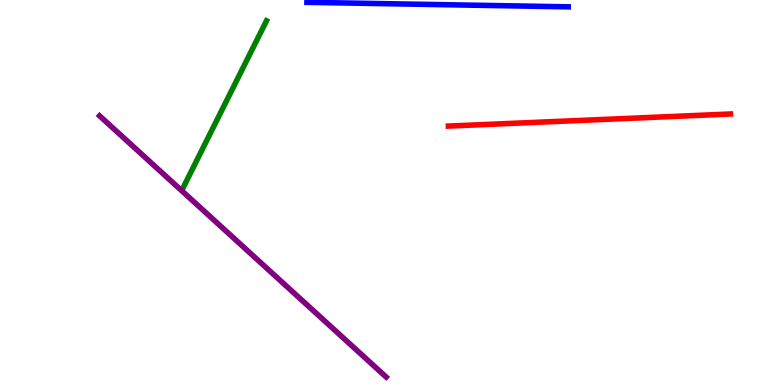[{'lines': ['blue', 'red'], 'intersections': []}, {'lines': ['green', 'red'], 'intersections': []}, {'lines': ['purple', 'red'], 'intersections': []}, {'lines': ['blue', 'green'], 'intersections': []}, {'lines': ['blue', 'purple'], 'intersections': []}, {'lines': ['green', 'purple'], 'intersections': []}]